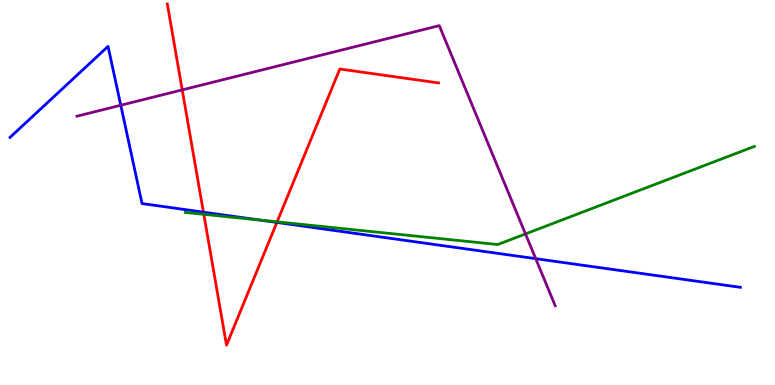[{'lines': ['blue', 'red'], 'intersections': [{'x': 2.62, 'y': 4.49}, {'x': 3.57, 'y': 4.22}]}, {'lines': ['green', 'red'], 'intersections': [{'x': 2.63, 'y': 4.43}, {'x': 3.58, 'y': 4.24}]}, {'lines': ['purple', 'red'], 'intersections': [{'x': 2.35, 'y': 7.67}]}, {'lines': ['blue', 'green'], 'intersections': [{'x': 3.37, 'y': 4.28}]}, {'lines': ['blue', 'purple'], 'intersections': [{'x': 1.56, 'y': 7.27}, {'x': 6.91, 'y': 3.28}]}, {'lines': ['green', 'purple'], 'intersections': [{'x': 6.78, 'y': 3.92}]}]